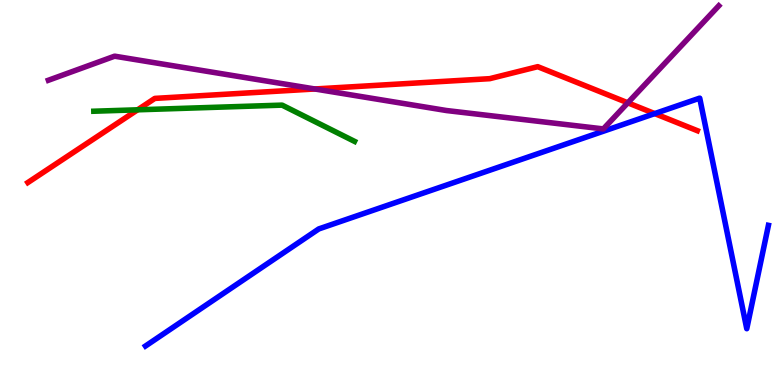[{'lines': ['blue', 'red'], 'intersections': [{'x': 8.45, 'y': 7.05}]}, {'lines': ['green', 'red'], 'intersections': [{'x': 1.78, 'y': 7.15}]}, {'lines': ['purple', 'red'], 'intersections': [{'x': 4.06, 'y': 7.69}, {'x': 8.1, 'y': 7.33}]}, {'lines': ['blue', 'green'], 'intersections': []}, {'lines': ['blue', 'purple'], 'intersections': []}, {'lines': ['green', 'purple'], 'intersections': []}]